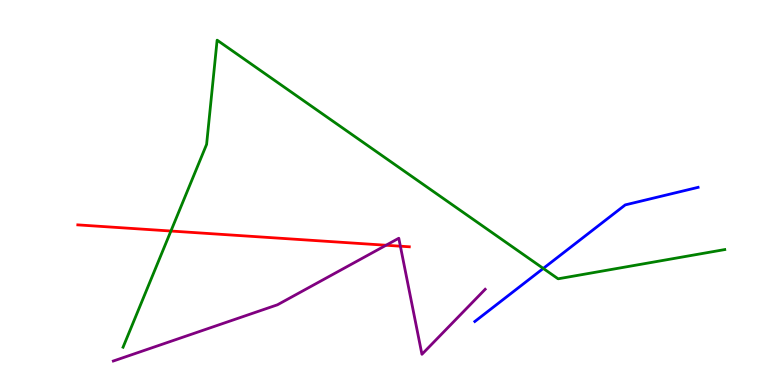[{'lines': ['blue', 'red'], 'intersections': []}, {'lines': ['green', 'red'], 'intersections': [{'x': 2.21, 'y': 4.0}]}, {'lines': ['purple', 'red'], 'intersections': [{'x': 4.98, 'y': 3.63}, {'x': 5.17, 'y': 3.61}]}, {'lines': ['blue', 'green'], 'intersections': [{'x': 7.01, 'y': 3.03}]}, {'lines': ['blue', 'purple'], 'intersections': []}, {'lines': ['green', 'purple'], 'intersections': []}]